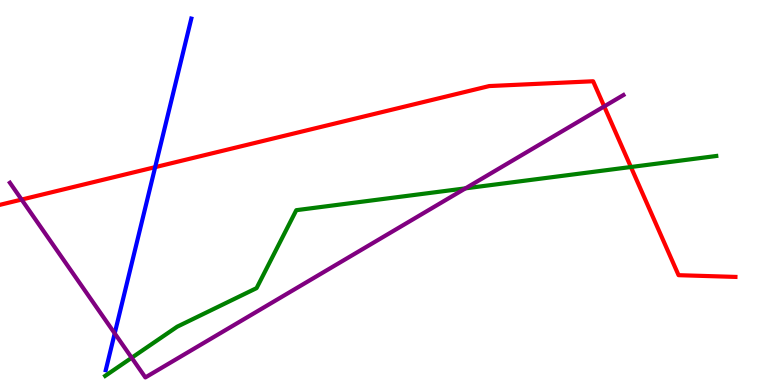[{'lines': ['blue', 'red'], 'intersections': [{'x': 2.0, 'y': 5.66}]}, {'lines': ['green', 'red'], 'intersections': [{'x': 8.14, 'y': 5.66}]}, {'lines': ['purple', 'red'], 'intersections': [{'x': 0.279, 'y': 4.82}, {'x': 7.8, 'y': 7.24}]}, {'lines': ['blue', 'green'], 'intersections': []}, {'lines': ['blue', 'purple'], 'intersections': [{'x': 1.48, 'y': 1.34}]}, {'lines': ['green', 'purple'], 'intersections': [{'x': 1.7, 'y': 0.707}, {'x': 6.01, 'y': 5.11}]}]